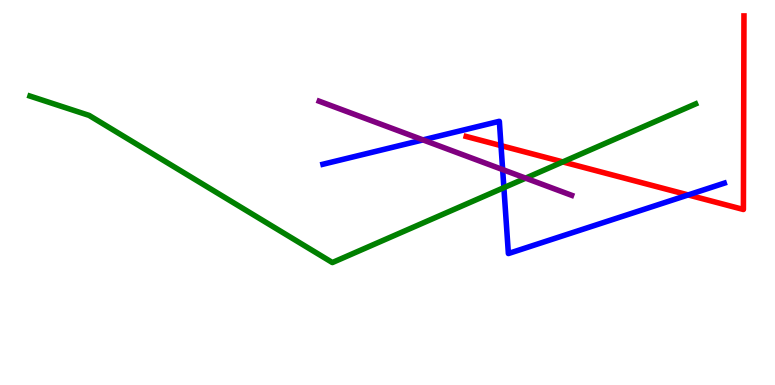[{'lines': ['blue', 'red'], 'intersections': [{'x': 6.46, 'y': 6.22}, {'x': 8.88, 'y': 4.94}]}, {'lines': ['green', 'red'], 'intersections': [{'x': 7.26, 'y': 5.79}]}, {'lines': ['purple', 'red'], 'intersections': []}, {'lines': ['blue', 'green'], 'intersections': [{'x': 6.5, 'y': 5.13}]}, {'lines': ['blue', 'purple'], 'intersections': [{'x': 5.46, 'y': 6.37}, {'x': 6.49, 'y': 5.6}]}, {'lines': ['green', 'purple'], 'intersections': [{'x': 6.78, 'y': 5.37}]}]